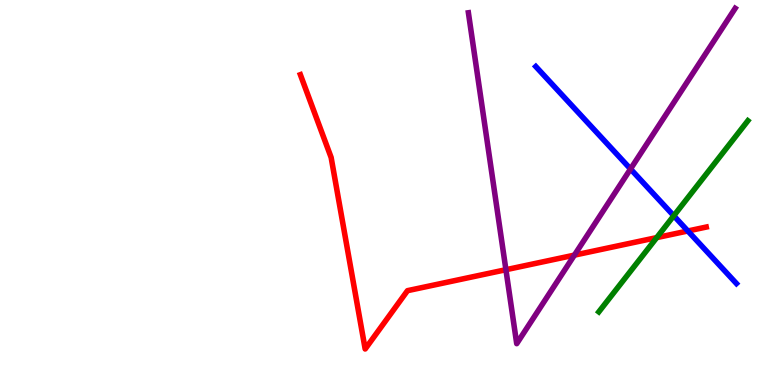[{'lines': ['blue', 'red'], 'intersections': [{'x': 8.88, 'y': 4.0}]}, {'lines': ['green', 'red'], 'intersections': [{'x': 8.47, 'y': 3.83}]}, {'lines': ['purple', 'red'], 'intersections': [{'x': 6.53, 'y': 2.99}, {'x': 7.41, 'y': 3.37}]}, {'lines': ['blue', 'green'], 'intersections': [{'x': 8.69, 'y': 4.4}]}, {'lines': ['blue', 'purple'], 'intersections': [{'x': 8.14, 'y': 5.61}]}, {'lines': ['green', 'purple'], 'intersections': []}]